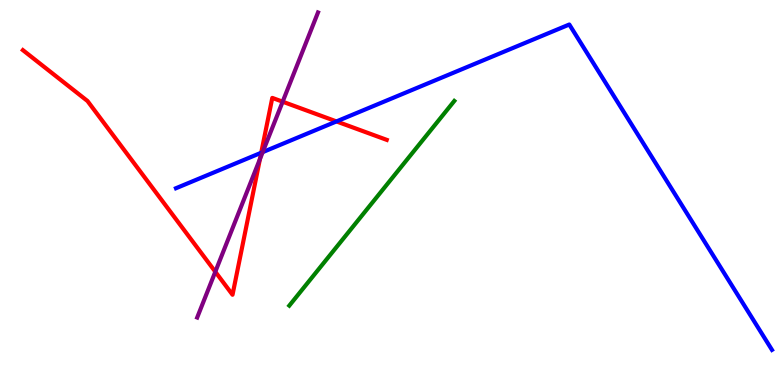[{'lines': ['blue', 'red'], 'intersections': [{'x': 3.37, 'y': 6.03}, {'x': 4.34, 'y': 6.85}]}, {'lines': ['green', 'red'], 'intersections': []}, {'lines': ['purple', 'red'], 'intersections': [{'x': 2.78, 'y': 2.94}, {'x': 3.35, 'y': 5.87}, {'x': 3.65, 'y': 7.36}]}, {'lines': ['blue', 'green'], 'intersections': []}, {'lines': ['blue', 'purple'], 'intersections': [{'x': 3.39, 'y': 6.05}]}, {'lines': ['green', 'purple'], 'intersections': []}]